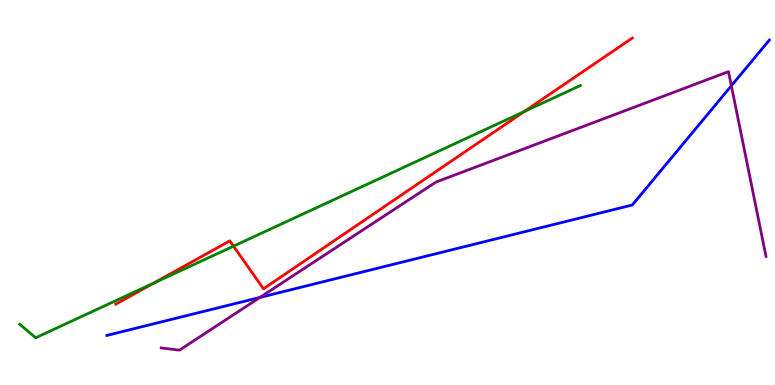[{'lines': ['blue', 'red'], 'intersections': []}, {'lines': ['green', 'red'], 'intersections': [{'x': 1.98, 'y': 2.65}, {'x': 3.01, 'y': 3.61}, {'x': 6.76, 'y': 7.1}]}, {'lines': ['purple', 'red'], 'intersections': []}, {'lines': ['blue', 'green'], 'intersections': []}, {'lines': ['blue', 'purple'], 'intersections': [{'x': 3.35, 'y': 2.27}, {'x': 9.44, 'y': 7.77}]}, {'lines': ['green', 'purple'], 'intersections': []}]